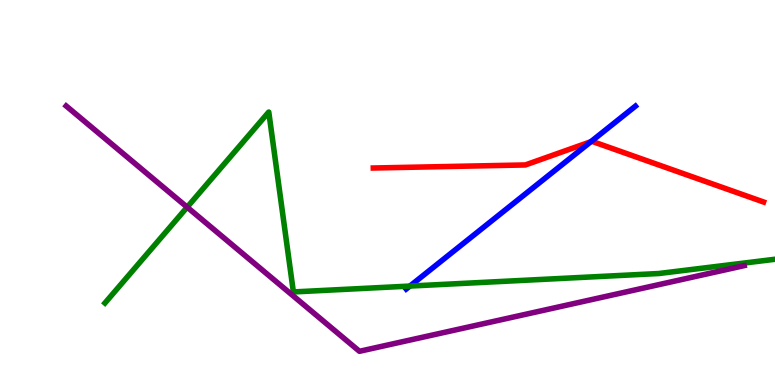[{'lines': ['blue', 'red'], 'intersections': [{'x': 7.62, 'y': 6.32}]}, {'lines': ['green', 'red'], 'intersections': []}, {'lines': ['purple', 'red'], 'intersections': []}, {'lines': ['blue', 'green'], 'intersections': [{'x': 5.29, 'y': 2.57}]}, {'lines': ['blue', 'purple'], 'intersections': []}, {'lines': ['green', 'purple'], 'intersections': [{'x': 2.42, 'y': 4.62}]}]